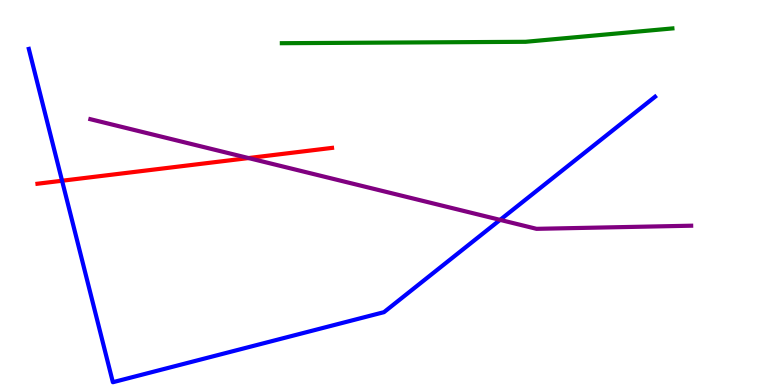[{'lines': ['blue', 'red'], 'intersections': [{'x': 0.801, 'y': 5.31}]}, {'lines': ['green', 'red'], 'intersections': []}, {'lines': ['purple', 'red'], 'intersections': [{'x': 3.21, 'y': 5.89}]}, {'lines': ['blue', 'green'], 'intersections': []}, {'lines': ['blue', 'purple'], 'intersections': [{'x': 6.45, 'y': 4.29}]}, {'lines': ['green', 'purple'], 'intersections': []}]